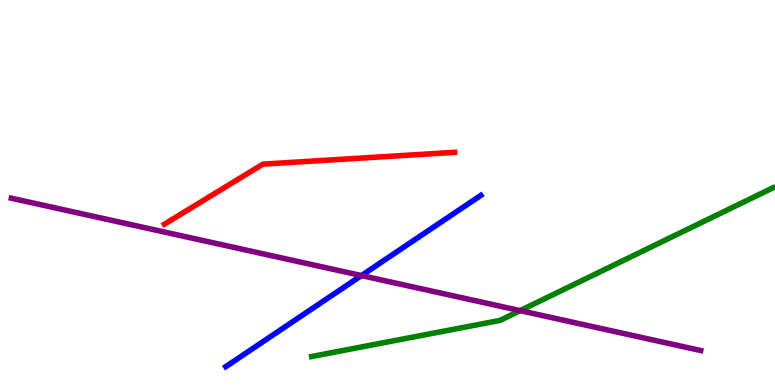[{'lines': ['blue', 'red'], 'intersections': []}, {'lines': ['green', 'red'], 'intersections': []}, {'lines': ['purple', 'red'], 'intersections': []}, {'lines': ['blue', 'green'], 'intersections': []}, {'lines': ['blue', 'purple'], 'intersections': [{'x': 4.66, 'y': 2.84}]}, {'lines': ['green', 'purple'], 'intersections': [{'x': 6.71, 'y': 1.93}]}]